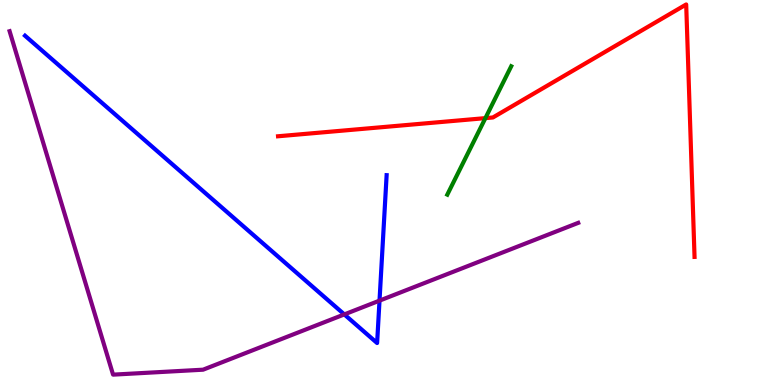[{'lines': ['blue', 'red'], 'intersections': []}, {'lines': ['green', 'red'], 'intersections': [{'x': 6.26, 'y': 6.93}]}, {'lines': ['purple', 'red'], 'intersections': []}, {'lines': ['blue', 'green'], 'intersections': []}, {'lines': ['blue', 'purple'], 'intersections': [{'x': 4.44, 'y': 1.83}, {'x': 4.9, 'y': 2.19}]}, {'lines': ['green', 'purple'], 'intersections': []}]